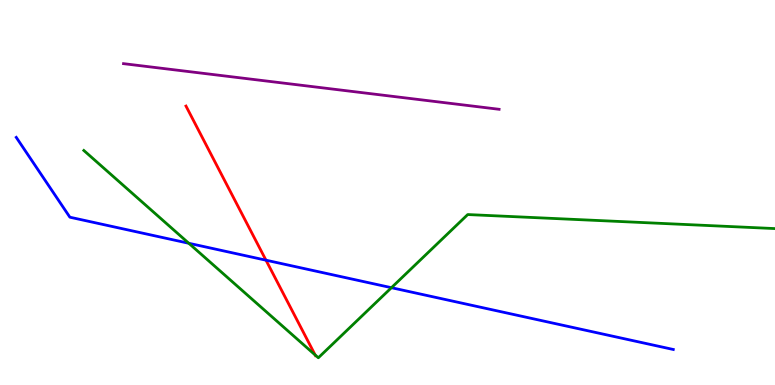[{'lines': ['blue', 'red'], 'intersections': [{'x': 3.43, 'y': 3.24}]}, {'lines': ['green', 'red'], 'intersections': [{'x': 4.07, 'y': 0.78}]}, {'lines': ['purple', 'red'], 'intersections': []}, {'lines': ['blue', 'green'], 'intersections': [{'x': 2.44, 'y': 3.68}, {'x': 5.05, 'y': 2.53}]}, {'lines': ['blue', 'purple'], 'intersections': []}, {'lines': ['green', 'purple'], 'intersections': []}]